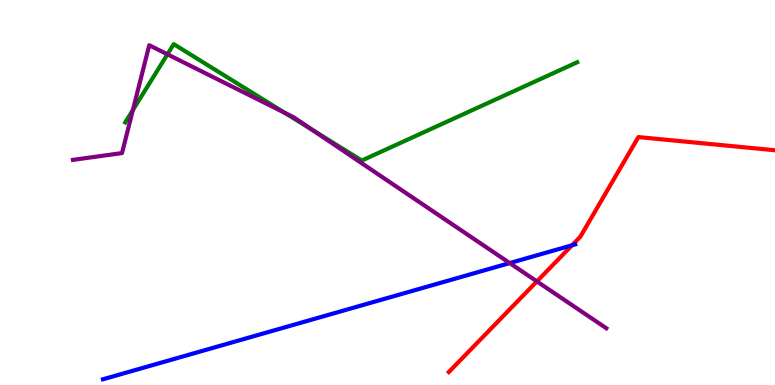[{'lines': ['blue', 'red'], 'intersections': [{'x': 7.38, 'y': 3.63}]}, {'lines': ['green', 'red'], 'intersections': []}, {'lines': ['purple', 'red'], 'intersections': [{'x': 6.93, 'y': 2.69}]}, {'lines': ['blue', 'green'], 'intersections': []}, {'lines': ['blue', 'purple'], 'intersections': [{'x': 6.58, 'y': 3.17}]}, {'lines': ['green', 'purple'], 'intersections': [{'x': 1.71, 'y': 7.14}, {'x': 2.16, 'y': 8.59}, {'x': 3.67, 'y': 7.07}, {'x': 4.03, 'y': 6.62}]}]